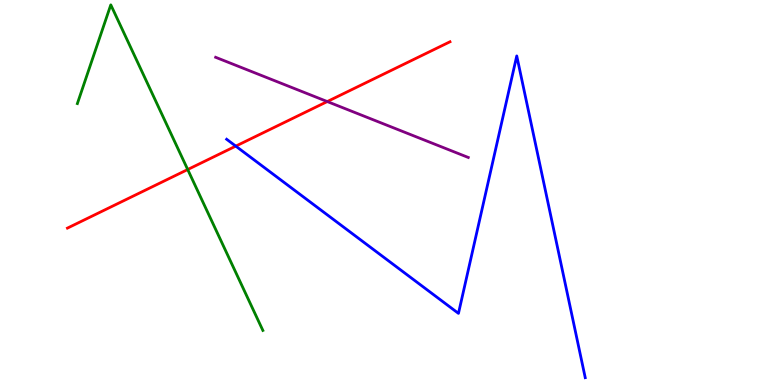[{'lines': ['blue', 'red'], 'intersections': [{'x': 3.04, 'y': 6.2}]}, {'lines': ['green', 'red'], 'intersections': [{'x': 2.42, 'y': 5.6}]}, {'lines': ['purple', 'red'], 'intersections': [{'x': 4.22, 'y': 7.36}]}, {'lines': ['blue', 'green'], 'intersections': []}, {'lines': ['blue', 'purple'], 'intersections': []}, {'lines': ['green', 'purple'], 'intersections': []}]